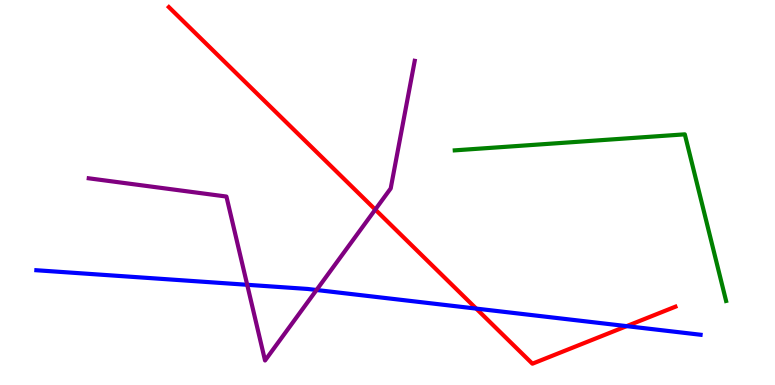[{'lines': ['blue', 'red'], 'intersections': [{'x': 6.14, 'y': 1.98}, {'x': 8.09, 'y': 1.53}]}, {'lines': ['green', 'red'], 'intersections': []}, {'lines': ['purple', 'red'], 'intersections': [{'x': 4.84, 'y': 4.56}]}, {'lines': ['blue', 'green'], 'intersections': []}, {'lines': ['blue', 'purple'], 'intersections': [{'x': 3.19, 'y': 2.6}, {'x': 4.08, 'y': 2.47}]}, {'lines': ['green', 'purple'], 'intersections': []}]